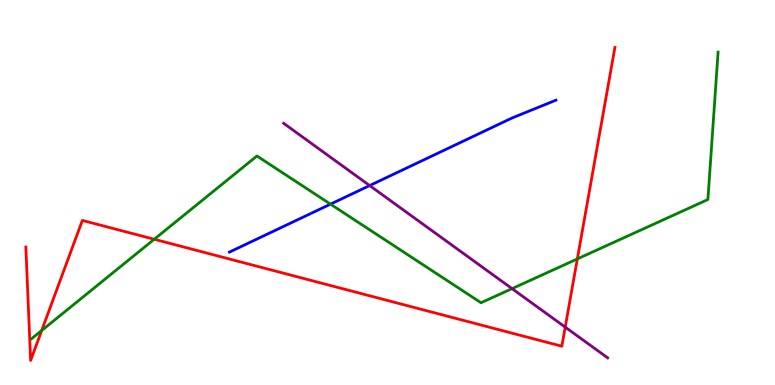[{'lines': ['blue', 'red'], 'intersections': []}, {'lines': ['green', 'red'], 'intersections': [{'x': 0.538, 'y': 1.42}, {'x': 1.99, 'y': 3.79}, {'x': 7.45, 'y': 3.27}]}, {'lines': ['purple', 'red'], 'intersections': [{'x': 7.29, 'y': 1.5}]}, {'lines': ['blue', 'green'], 'intersections': [{'x': 4.26, 'y': 4.7}]}, {'lines': ['blue', 'purple'], 'intersections': [{'x': 4.77, 'y': 5.18}]}, {'lines': ['green', 'purple'], 'intersections': [{'x': 6.61, 'y': 2.5}]}]